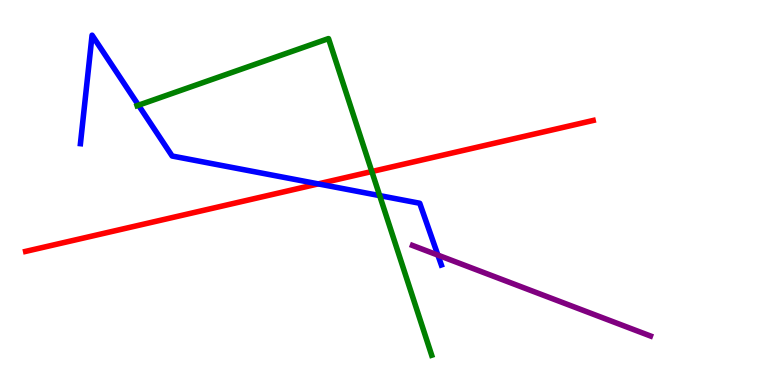[{'lines': ['blue', 'red'], 'intersections': [{'x': 4.11, 'y': 5.22}]}, {'lines': ['green', 'red'], 'intersections': [{'x': 4.8, 'y': 5.54}]}, {'lines': ['purple', 'red'], 'intersections': []}, {'lines': ['blue', 'green'], 'intersections': [{'x': 1.79, 'y': 7.27}, {'x': 4.9, 'y': 4.92}]}, {'lines': ['blue', 'purple'], 'intersections': [{'x': 5.65, 'y': 3.37}]}, {'lines': ['green', 'purple'], 'intersections': []}]